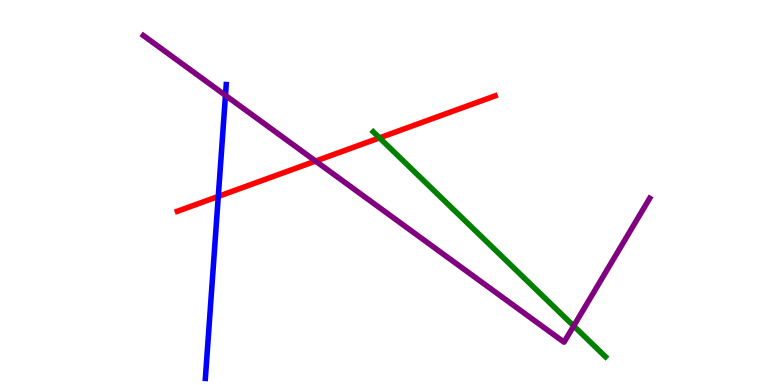[{'lines': ['blue', 'red'], 'intersections': [{'x': 2.82, 'y': 4.9}]}, {'lines': ['green', 'red'], 'intersections': [{'x': 4.9, 'y': 6.42}]}, {'lines': ['purple', 'red'], 'intersections': [{'x': 4.07, 'y': 5.82}]}, {'lines': ['blue', 'green'], 'intersections': []}, {'lines': ['blue', 'purple'], 'intersections': [{'x': 2.91, 'y': 7.52}]}, {'lines': ['green', 'purple'], 'intersections': [{'x': 7.4, 'y': 1.53}]}]